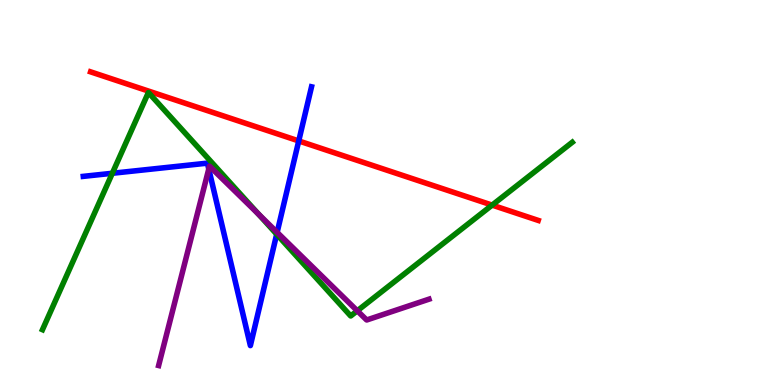[{'lines': ['blue', 'red'], 'intersections': [{'x': 3.85, 'y': 6.34}]}, {'lines': ['green', 'red'], 'intersections': [{'x': 6.35, 'y': 4.67}]}, {'lines': ['purple', 'red'], 'intersections': []}, {'lines': ['blue', 'green'], 'intersections': [{'x': 1.45, 'y': 5.5}, {'x': 3.57, 'y': 3.92}]}, {'lines': ['blue', 'purple'], 'intersections': [{'x': 2.69, 'y': 5.61}, {'x': 3.58, 'y': 3.96}]}, {'lines': ['green', 'purple'], 'intersections': [{'x': 3.34, 'y': 4.44}, {'x': 4.61, 'y': 1.93}]}]